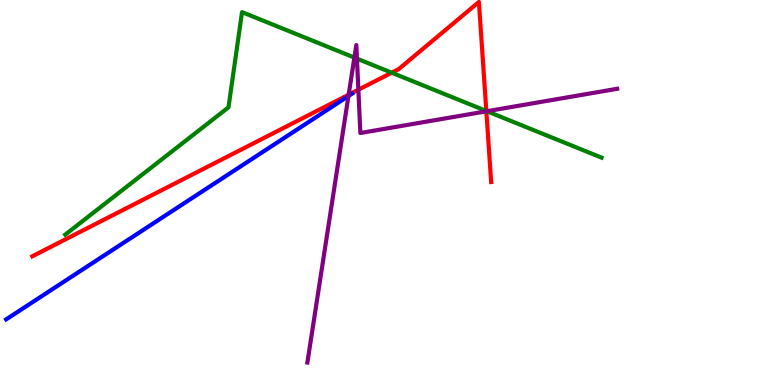[{'lines': ['blue', 'red'], 'intersections': []}, {'lines': ['green', 'red'], 'intersections': [{'x': 5.05, 'y': 8.11}, {'x': 6.28, 'y': 7.12}]}, {'lines': ['purple', 'red'], 'intersections': [{'x': 4.5, 'y': 7.54}, {'x': 4.62, 'y': 7.67}, {'x': 6.28, 'y': 7.11}]}, {'lines': ['blue', 'green'], 'intersections': []}, {'lines': ['blue', 'purple'], 'intersections': [{'x': 4.5, 'y': 7.51}]}, {'lines': ['green', 'purple'], 'intersections': [{'x': 4.57, 'y': 8.5}, {'x': 4.61, 'y': 8.48}, {'x': 6.28, 'y': 7.11}]}]